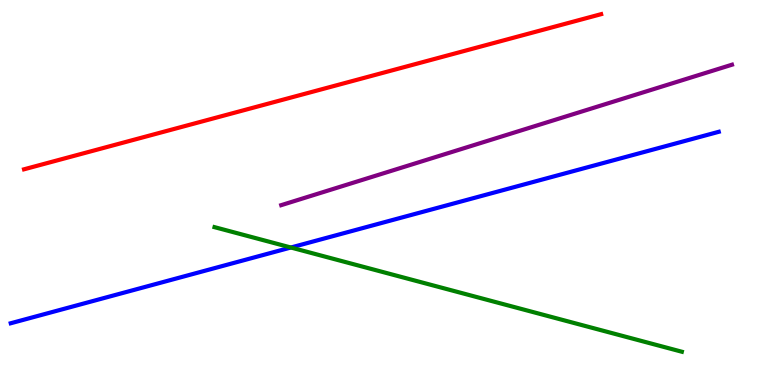[{'lines': ['blue', 'red'], 'intersections': []}, {'lines': ['green', 'red'], 'intersections': []}, {'lines': ['purple', 'red'], 'intersections': []}, {'lines': ['blue', 'green'], 'intersections': [{'x': 3.75, 'y': 3.57}]}, {'lines': ['blue', 'purple'], 'intersections': []}, {'lines': ['green', 'purple'], 'intersections': []}]